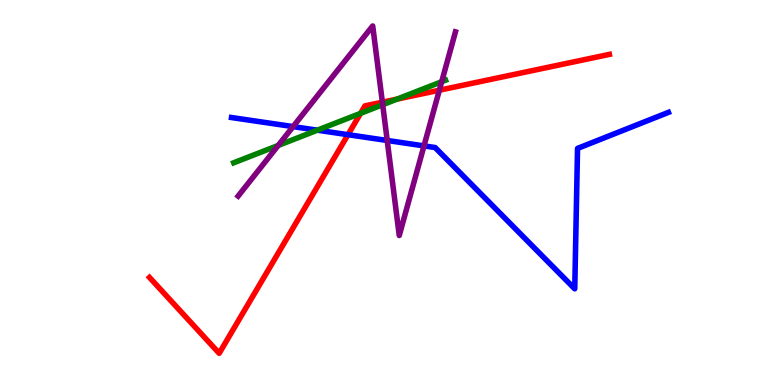[{'lines': ['blue', 'red'], 'intersections': [{'x': 4.49, 'y': 6.5}]}, {'lines': ['green', 'red'], 'intersections': [{'x': 4.65, 'y': 7.06}, {'x': 5.12, 'y': 7.43}]}, {'lines': ['purple', 'red'], 'intersections': [{'x': 4.93, 'y': 7.35}, {'x': 5.67, 'y': 7.66}]}, {'lines': ['blue', 'green'], 'intersections': [{'x': 4.09, 'y': 6.62}]}, {'lines': ['blue', 'purple'], 'intersections': [{'x': 3.78, 'y': 6.71}, {'x': 5.0, 'y': 6.35}, {'x': 5.47, 'y': 6.21}]}, {'lines': ['green', 'purple'], 'intersections': [{'x': 3.59, 'y': 6.22}, {'x': 4.94, 'y': 7.28}, {'x': 5.7, 'y': 7.88}]}]